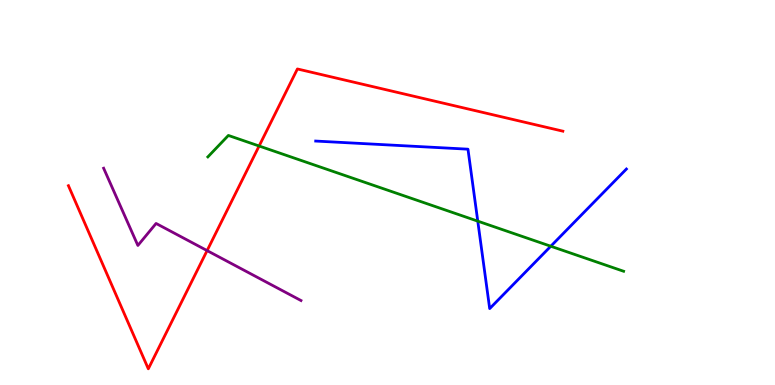[{'lines': ['blue', 'red'], 'intersections': []}, {'lines': ['green', 'red'], 'intersections': [{'x': 3.34, 'y': 6.21}]}, {'lines': ['purple', 'red'], 'intersections': [{'x': 2.67, 'y': 3.49}]}, {'lines': ['blue', 'green'], 'intersections': [{'x': 6.16, 'y': 4.26}, {'x': 7.11, 'y': 3.6}]}, {'lines': ['blue', 'purple'], 'intersections': []}, {'lines': ['green', 'purple'], 'intersections': []}]